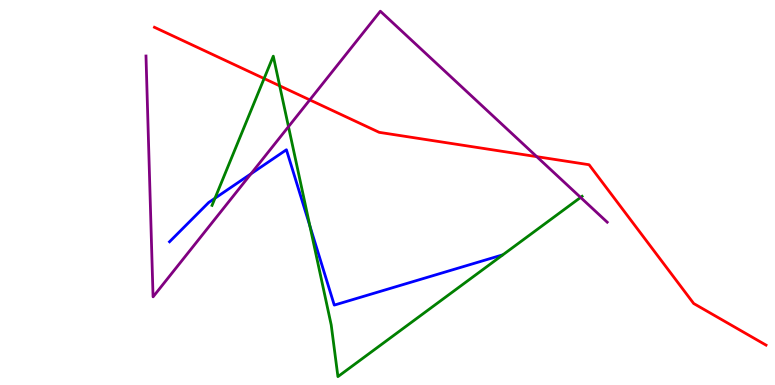[{'lines': ['blue', 'red'], 'intersections': []}, {'lines': ['green', 'red'], 'intersections': [{'x': 3.41, 'y': 7.96}, {'x': 3.61, 'y': 7.77}]}, {'lines': ['purple', 'red'], 'intersections': [{'x': 4.0, 'y': 7.41}, {'x': 6.93, 'y': 5.93}]}, {'lines': ['blue', 'green'], 'intersections': [{'x': 2.77, 'y': 4.85}, {'x': 4.0, 'y': 4.13}]}, {'lines': ['blue', 'purple'], 'intersections': [{'x': 3.24, 'y': 5.49}]}, {'lines': ['green', 'purple'], 'intersections': [{'x': 3.72, 'y': 6.71}, {'x': 7.49, 'y': 4.87}]}]